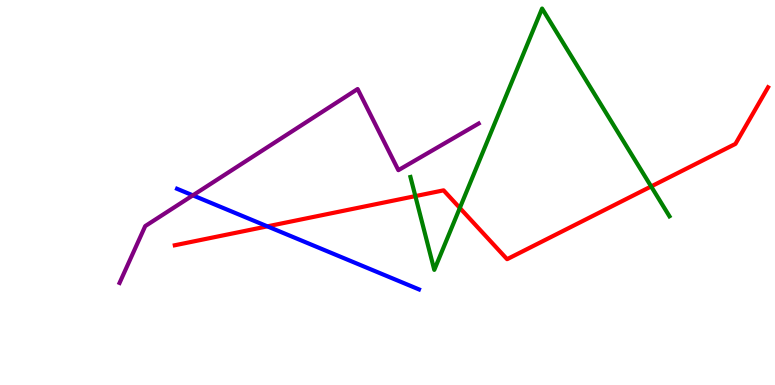[{'lines': ['blue', 'red'], 'intersections': [{'x': 3.45, 'y': 4.12}]}, {'lines': ['green', 'red'], 'intersections': [{'x': 5.36, 'y': 4.91}, {'x': 5.93, 'y': 4.6}, {'x': 8.4, 'y': 5.16}]}, {'lines': ['purple', 'red'], 'intersections': []}, {'lines': ['blue', 'green'], 'intersections': []}, {'lines': ['blue', 'purple'], 'intersections': [{'x': 2.49, 'y': 4.93}]}, {'lines': ['green', 'purple'], 'intersections': []}]